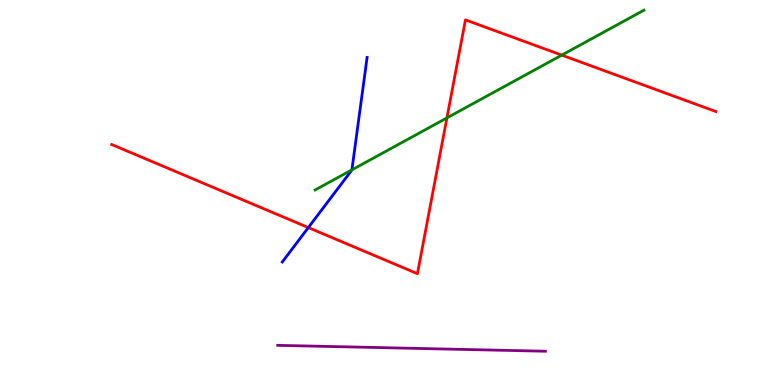[{'lines': ['blue', 'red'], 'intersections': [{'x': 3.98, 'y': 4.09}]}, {'lines': ['green', 'red'], 'intersections': [{'x': 5.77, 'y': 6.94}, {'x': 7.25, 'y': 8.57}]}, {'lines': ['purple', 'red'], 'intersections': []}, {'lines': ['blue', 'green'], 'intersections': [{'x': 4.54, 'y': 5.59}]}, {'lines': ['blue', 'purple'], 'intersections': []}, {'lines': ['green', 'purple'], 'intersections': []}]